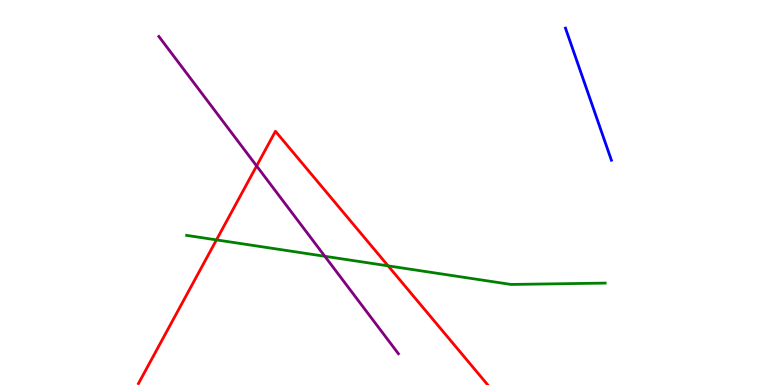[{'lines': ['blue', 'red'], 'intersections': []}, {'lines': ['green', 'red'], 'intersections': [{'x': 2.79, 'y': 3.77}, {'x': 5.01, 'y': 3.09}]}, {'lines': ['purple', 'red'], 'intersections': [{'x': 3.31, 'y': 5.69}]}, {'lines': ['blue', 'green'], 'intersections': []}, {'lines': ['blue', 'purple'], 'intersections': []}, {'lines': ['green', 'purple'], 'intersections': [{'x': 4.19, 'y': 3.34}]}]